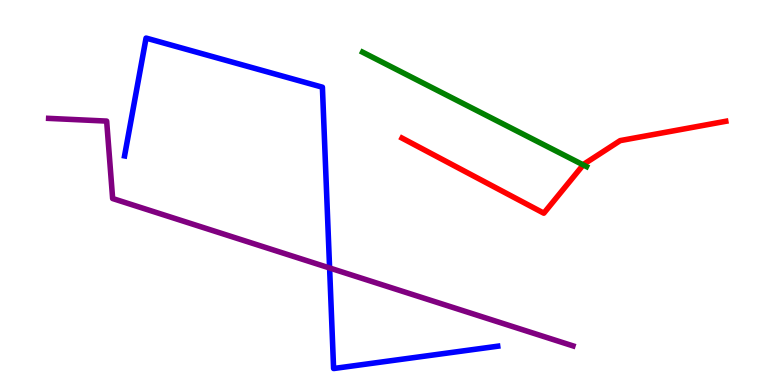[{'lines': ['blue', 'red'], 'intersections': []}, {'lines': ['green', 'red'], 'intersections': [{'x': 7.53, 'y': 5.72}]}, {'lines': ['purple', 'red'], 'intersections': []}, {'lines': ['blue', 'green'], 'intersections': []}, {'lines': ['blue', 'purple'], 'intersections': [{'x': 4.25, 'y': 3.04}]}, {'lines': ['green', 'purple'], 'intersections': []}]